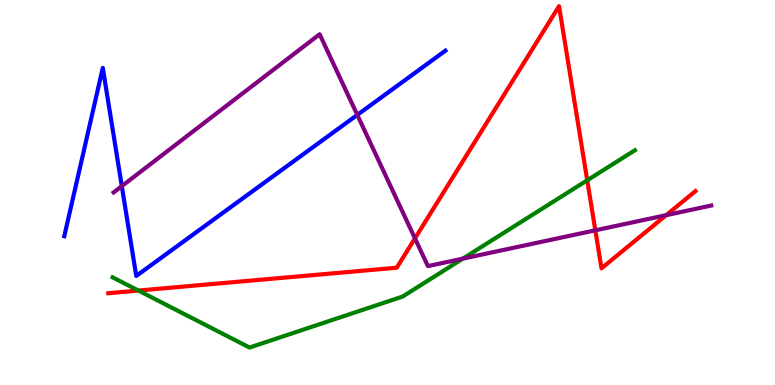[{'lines': ['blue', 'red'], 'intersections': []}, {'lines': ['green', 'red'], 'intersections': [{'x': 1.79, 'y': 2.45}, {'x': 7.58, 'y': 5.32}]}, {'lines': ['purple', 'red'], 'intersections': [{'x': 5.35, 'y': 3.81}, {'x': 7.68, 'y': 4.02}, {'x': 8.6, 'y': 4.41}]}, {'lines': ['blue', 'green'], 'intersections': []}, {'lines': ['blue', 'purple'], 'intersections': [{'x': 1.57, 'y': 5.17}, {'x': 4.61, 'y': 7.02}]}, {'lines': ['green', 'purple'], 'intersections': [{'x': 5.97, 'y': 3.28}]}]